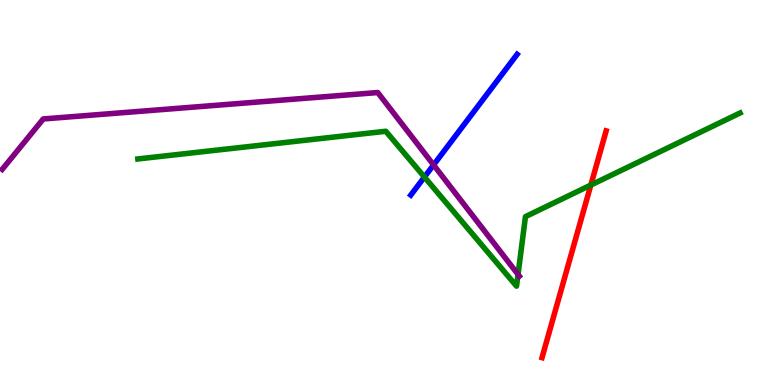[{'lines': ['blue', 'red'], 'intersections': []}, {'lines': ['green', 'red'], 'intersections': [{'x': 7.62, 'y': 5.19}]}, {'lines': ['purple', 'red'], 'intersections': []}, {'lines': ['blue', 'green'], 'intersections': [{'x': 5.48, 'y': 5.4}]}, {'lines': ['blue', 'purple'], 'intersections': [{'x': 5.59, 'y': 5.72}]}, {'lines': ['green', 'purple'], 'intersections': [{'x': 6.68, 'y': 2.87}]}]